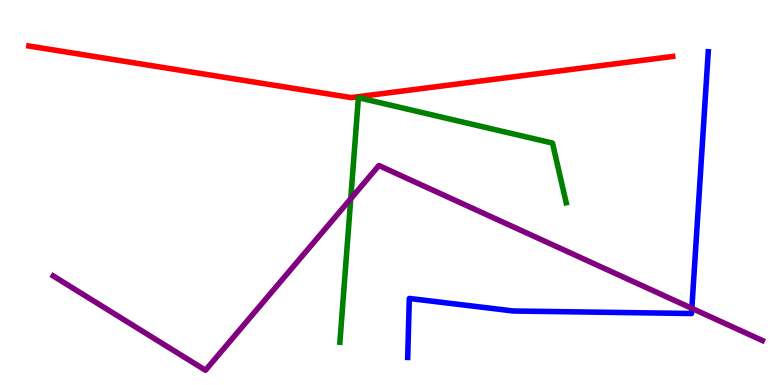[{'lines': ['blue', 'red'], 'intersections': []}, {'lines': ['green', 'red'], 'intersections': []}, {'lines': ['purple', 'red'], 'intersections': []}, {'lines': ['blue', 'green'], 'intersections': []}, {'lines': ['blue', 'purple'], 'intersections': [{'x': 8.93, 'y': 1.99}]}, {'lines': ['green', 'purple'], 'intersections': [{'x': 4.53, 'y': 4.84}]}]